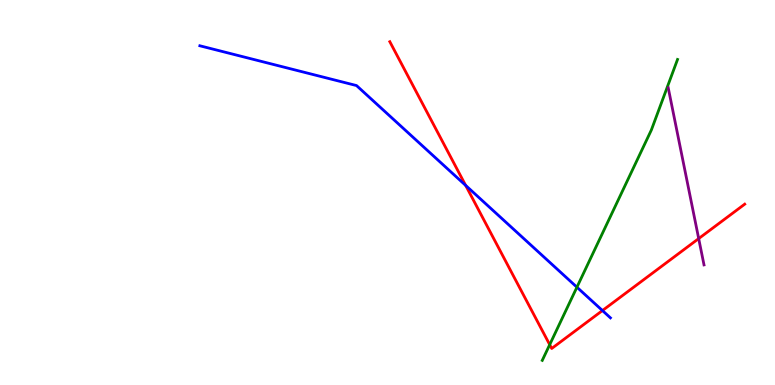[{'lines': ['blue', 'red'], 'intersections': [{'x': 6.01, 'y': 5.18}, {'x': 7.77, 'y': 1.93}]}, {'lines': ['green', 'red'], 'intersections': [{'x': 7.09, 'y': 1.05}]}, {'lines': ['purple', 'red'], 'intersections': [{'x': 9.02, 'y': 3.8}]}, {'lines': ['blue', 'green'], 'intersections': [{'x': 7.44, 'y': 2.54}]}, {'lines': ['blue', 'purple'], 'intersections': []}, {'lines': ['green', 'purple'], 'intersections': []}]